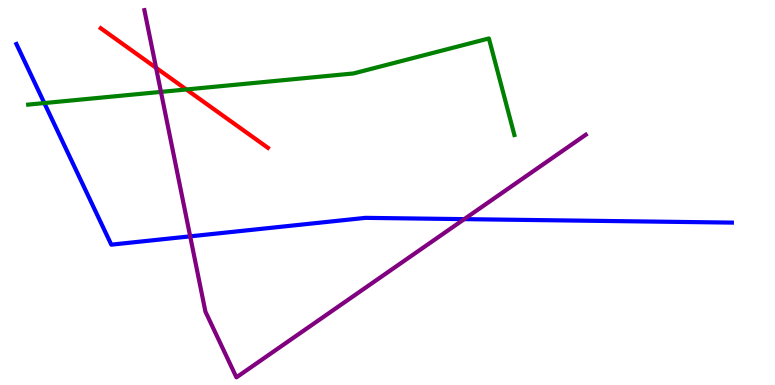[{'lines': ['blue', 'red'], 'intersections': []}, {'lines': ['green', 'red'], 'intersections': [{'x': 2.4, 'y': 7.68}]}, {'lines': ['purple', 'red'], 'intersections': [{'x': 2.01, 'y': 8.24}]}, {'lines': ['blue', 'green'], 'intersections': [{'x': 0.572, 'y': 7.32}]}, {'lines': ['blue', 'purple'], 'intersections': [{'x': 2.45, 'y': 3.86}, {'x': 5.99, 'y': 4.31}]}, {'lines': ['green', 'purple'], 'intersections': [{'x': 2.08, 'y': 7.61}]}]